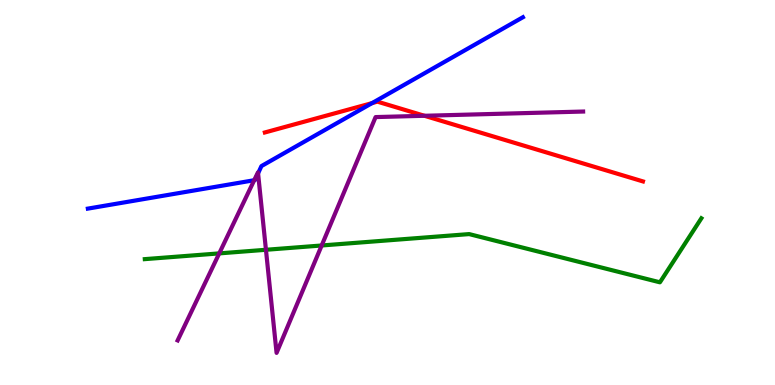[{'lines': ['blue', 'red'], 'intersections': [{'x': 4.8, 'y': 7.32}]}, {'lines': ['green', 'red'], 'intersections': []}, {'lines': ['purple', 'red'], 'intersections': [{'x': 5.48, 'y': 6.99}]}, {'lines': ['blue', 'green'], 'intersections': []}, {'lines': ['blue', 'purple'], 'intersections': [{'x': 3.28, 'y': 5.32}, {'x': 3.33, 'y': 5.5}]}, {'lines': ['green', 'purple'], 'intersections': [{'x': 2.83, 'y': 3.42}, {'x': 3.43, 'y': 3.51}, {'x': 4.15, 'y': 3.62}]}]